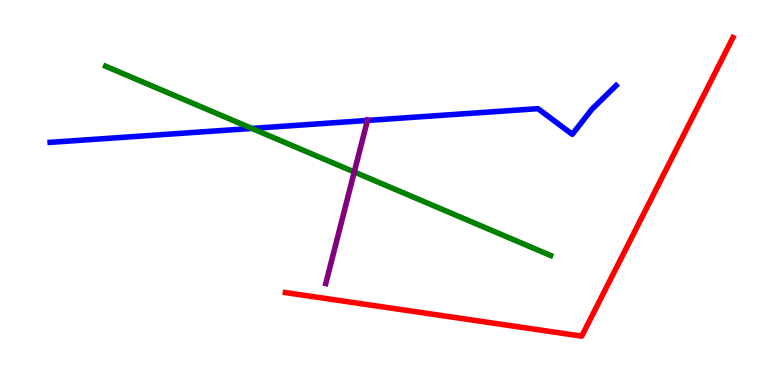[{'lines': ['blue', 'red'], 'intersections': []}, {'lines': ['green', 'red'], 'intersections': []}, {'lines': ['purple', 'red'], 'intersections': []}, {'lines': ['blue', 'green'], 'intersections': [{'x': 3.25, 'y': 6.66}]}, {'lines': ['blue', 'purple'], 'intersections': [{'x': 4.74, 'y': 6.87}]}, {'lines': ['green', 'purple'], 'intersections': [{'x': 4.57, 'y': 5.53}]}]